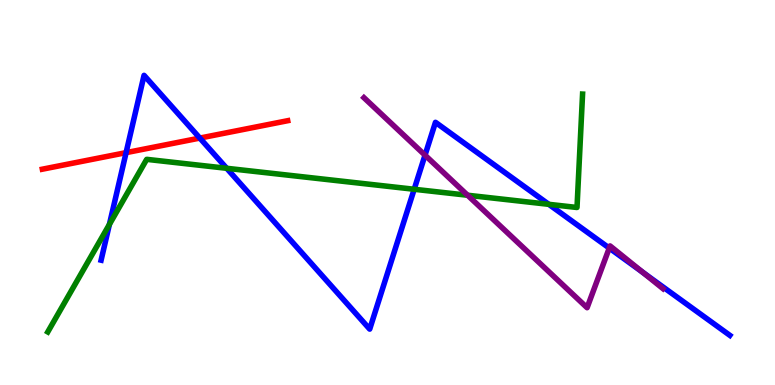[{'lines': ['blue', 'red'], 'intersections': [{'x': 1.63, 'y': 6.04}, {'x': 2.58, 'y': 6.41}]}, {'lines': ['green', 'red'], 'intersections': []}, {'lines': ['purple', 'red'], 'intersections': []}, {'lines': ['blue', 'green'], 'intersections': [{'x': 1.41, 'y': 4.17}, {'x': 2.93, 'y': 5.63}, {'x': 5.34, 'y': 5.08}, {'x': 7.08, 'y': 4.69}]}, {'lines': ['blue', 'purple'], 'intersections': [{'x': 5.48, 'y': 5.97}, {'x': 7.86, 'y': 3.56}, {'x': 8.3, 'y': 2.92}]}, {'lines': ['green', 'purple'], 'intersections': [{'x': 6.03, 'y': 4.93}]}]